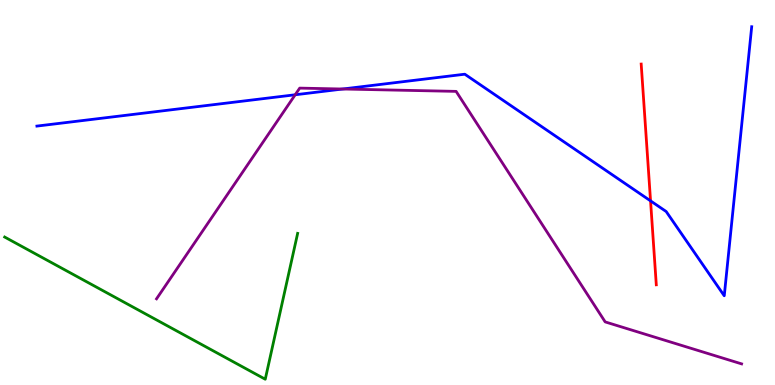[{'lines': ['blue', 'red'], 'intersections': [{'x': 8.39, 'y': 4.78}]}, {'lines': ['green', 'red'], 'intersections': []}, {'lines': ['purple', 'red'], 'intersections': []}, {'lines': ['blue', 'green'], 'intersections': []}, {'lines': ['blue', 'purple'], 'intersections': [{'x': 3.81, 'y': 7.54}, {'x': 4.42, 'y': 7.69}]}, {'lines': ['green', 'purple'], 'intersections': []}]